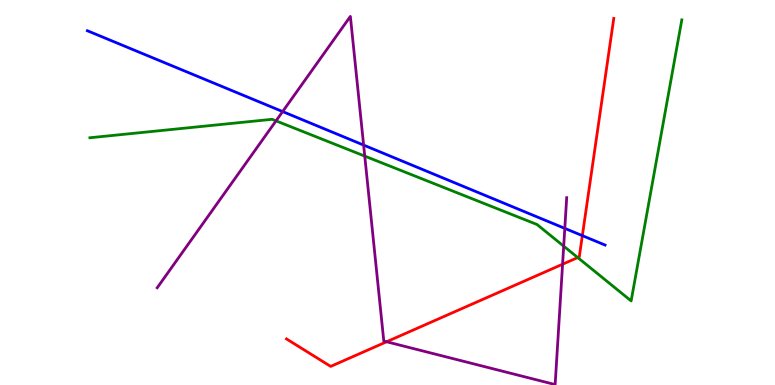[{'lines': ['blue', 'red'], 'intersections': [{'x': 7.51, 'y': 3.88}]}, {'lines': ['green', 'red'], 'intersections': [{'x': 7.45, 'y': 3.31}]}, {'lines': ['purple', 'red'], 'intersections': [{'x': 4.99, 'y': 1.12}, {'x': 7.26, 'y': 3.14}]}, {'lines': ['blue', 'green'], 'intersections': []}, {'lines': ['blue', 'purple'], 'intersections': [{'x': 3.65, 'y': 7.1}, {'x': 4.69, 'y': 6.23}, {'x': 7.29, 'y': 4.07}]}, {'lines': ['green', 'purple'], 'intersections': [{'x': 3.56, 'y': 6.86}, {'x': 4.71, 'y': 5.95}, {'x': 7.27, 'y': 3.61}]}]